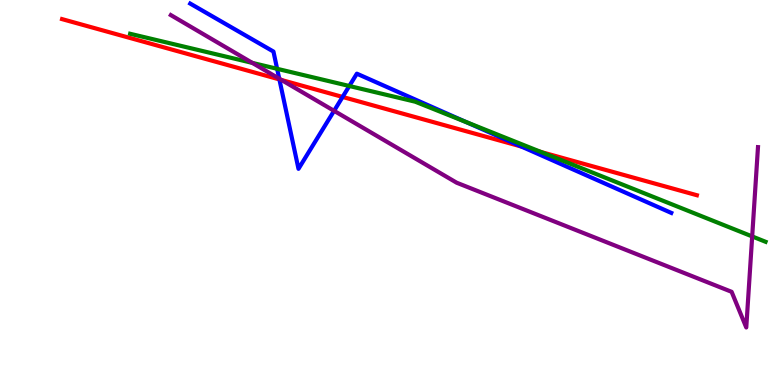[{'lines': ['blue', 'red'], 'intersections': [{'x': 3.61, 'y': 7.94}, {'x': 4.42, 'y': 7.48}, {'x': 6.73, 'y': 6.19}]}, {'lines': ['green', 'red'], 'intersections': [{'x': 6.98, 'y': 6.05}]}, {'lines': ['purple', 'red'], 'intersections': [{'x': 3.63, 'y': 7.92}]}, {'lines': ['blue', 'green'], 'intersections': [{'x': 3.58, 'y': 8.21}, {'x': 4.51, 'y': 7.77}, {'x': 6.01, 'y': 6.83}]}, {'lines': ['blue', 'purple'], 'intersections': [{'x': 3.6, 'y': 7.96}, {'x': 4.31, 'y': 7.12}]}, {'lines': ['green', 'purple'], 'intersections': [{'x': 3.26, 'y': 8.37}, {'x': 9.71, 'y': 3.86}]}]